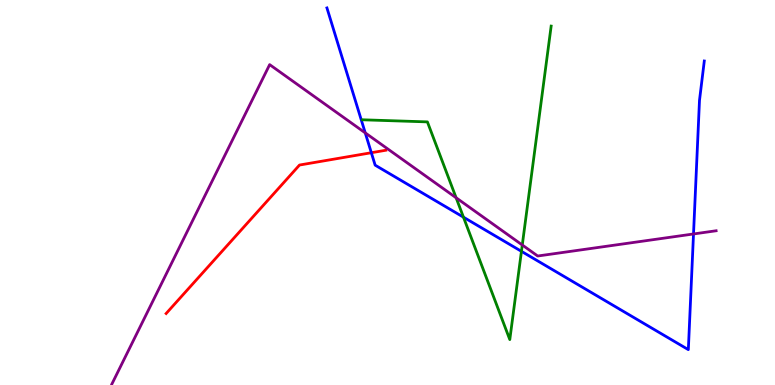[{'lines': ['blue', 'red'], 'intersections': [{'x': 4.79, 'y': 6.03}]}, {'lines': ['green', 'red'], 'intersections': []}, {'lines': ['purple', 'red'], 'intersections': []}, {'lines': ['blue', 'green'], 'intersections': [{'x': 5.98, 'y': 4.36}, {'x': 6.73, 'y': 3.47}]}, {'lines': ['blue', 'purple'], 'intersections': [{'x': 4.71, 'y': 6.55}, {'x': 8.95, 'y': 3.92}]}, {'lines': ['green', 'purple'], 'intersections': [{'x': 5.89, 'y': 4.86}, {'x': 6.74, 'y': 3.64}]}]